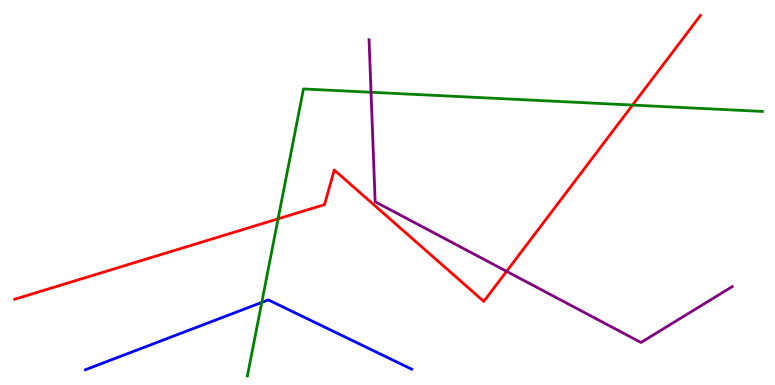[{'lines': ['blue', 'red'], 'intersections': []}, {'lines': ['green', 'red'], 'intersections': [{'x': 3.59, 'y': 4.32}, {'x': 8.16, 'y': 7.27}]}, {'lines': ['purple', 'red'], 'intersections': [{'x': 6.54, 'y': 2.95}]}, {'lines': ['blue', 'green'], 'intersections': [{'x': 3.38, 'y': 2.14}]}, {'lines': ['blue', 'purple'], 'intersections': []}, {'lines': ['green', 'purple'], 'intersections': [{'x': 4.79, 'y': 7.6}]}]